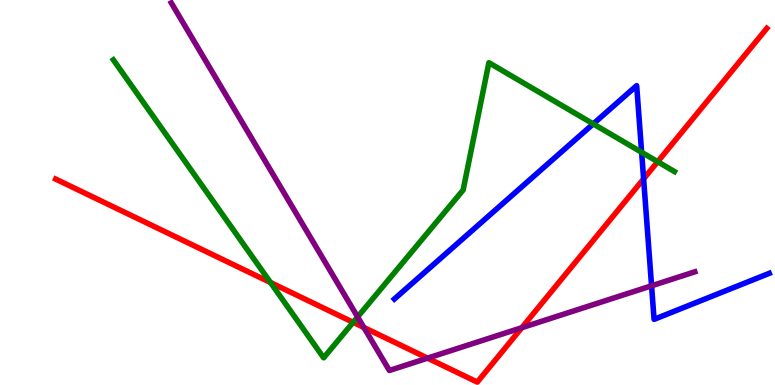[{'lines': ['blue', 'red'], 'intersections': [{'x': 8.3, 'y': 5.35}]}, {'lines': ['green', 'red'], 'intersections': [{'x': 3.49, 'y': 2.66}, {'x': 4.56, 'y': 1.63}, {'x': 8.49, 'y': 5.8}]}, {'lines': ['purple', 'red'], 'intersections': [{'x': 4.7, 'y': 1.49}, {'x': 5.52, 'y': 0.698}, {'x': 6.73, 'y': 1.49}]}, {'lines': ['blue', 'green'], 'intersections': [{'x': 7.65, 'y': 6.78}, {'x': 8.28, 'y': 6.04}]}, {'lines': ['blue', 'purple'], 'intersections': [{'x': 8.41, 'y': 2.58}]}, {'lines': ['green', 'purple'], 'intersections': [{'x': 4.61, 'y': 1.77}]}]